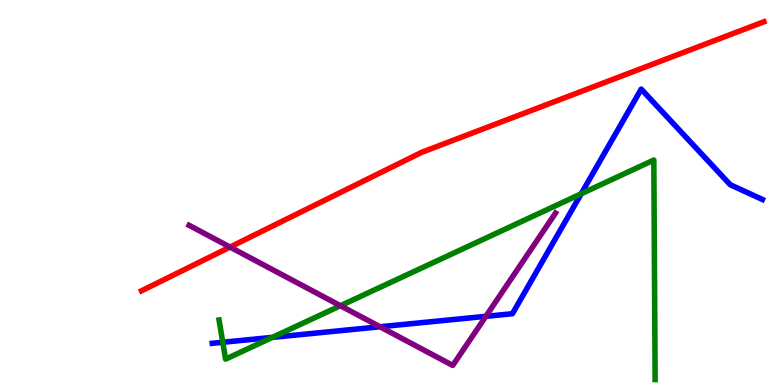[{'lines': ['blue', 'red'], 'intersections': []}, {'lines': ['green', 'red'], 'intersections': []}, {'lines': ['purple', 'red'], 'intersections': [{'x': 2.97, 'y': 3.58}]}, {'lines': ['blue', 'green'], 'intersections': [{'x': 2.87, 'y': 1.11}, {'x': 3.51, 'y': 1.24}, {'x': 7.5, 'y': 4.97}]}, {'lines': ['blue', 'purple'], 'intersections': [{'x': 4.9, 'y': 1.51}, {'x': 6.27, 'y': 1.78}]}, {'lines': ['green', 'purple'], 'intersections': [{'x': 4.39, 'y': 2.06}]}]